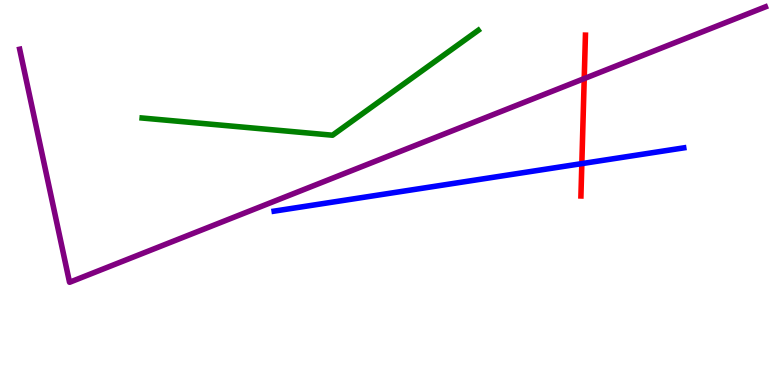[{'lines': ['blue', 'red'], 'intersections': [{'x': 7.51, 'y': 5.75}]}, {'lines': ['green', 'red'], 'intersections': []}, {'lines': ['purple', 'red'], 'intersections': [{'x': 7.54, 'y': 7.96}]}, {'lines': ['blue', 'green'], 'intersections': []}, {'lines': ['blue', 'purple'], 'intersections': []}, {'lines': ['green', 'purple'], 'intersections': []}]